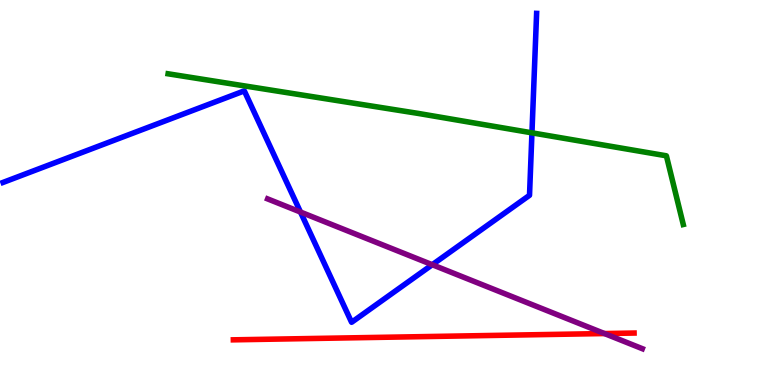[{'lines': ['blue', 'red'], 'intersections': []}, {'lines': ['green', 'red'], 'intersections': []}, {'lines': ['purple', 'red'], 'intersections': [{'x': 7.8, 'y': 1.34}]}, {'lines': ['blue', 'green'], 'intersections': [{'x': 6.86, 'y': 6.55}]}, {'lines': ['blue', 'purple'], 'intersections': [{'x': 3.88, 'y': 4.49}, {'x': 5.58, 'y': 3.12}]}, {'lines': ['green', 'purple'], 'intersections': []}]